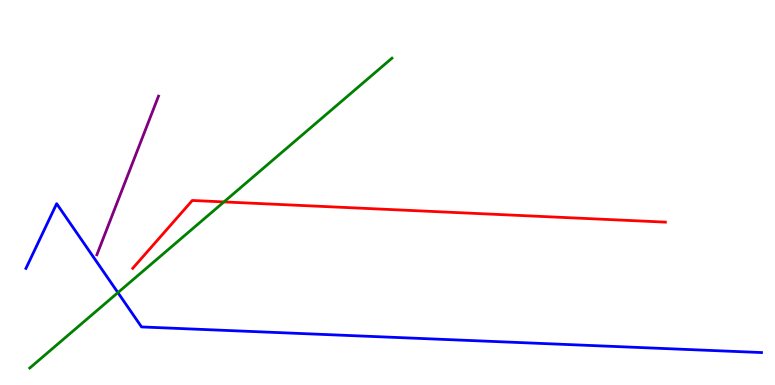[{'lines': ['blue', 'red'], 'intersections': []}, {'lines': ['green', 'red'], 'intersections': [{'x': 2.89, 'y': 4.76}]}, {'lines': ['purple', 'red'], 'intersections': []}, {'lines': ['blue', 'green'], 'intersections': [{'x': 1.52, 'y': 2.4}]}, {'lines': ['blue', 'purple'], 'intersections': []}, {'lines': ['green', 'purple'], 'intersections': []}]